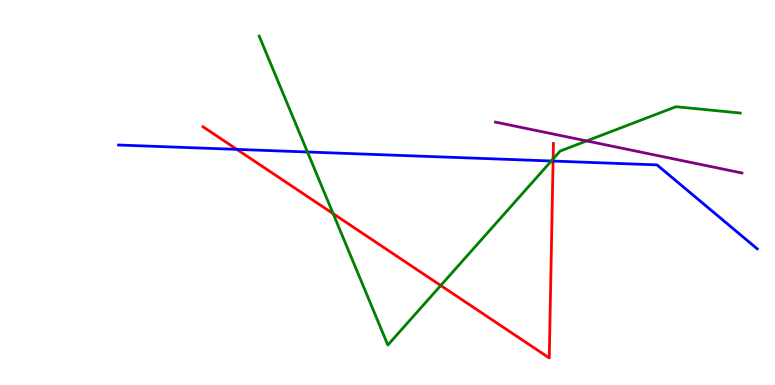[{'lines': ['blue', 'red'], 'intersections': [{'x': 3.06, 'y': 6.12}, {'x': 7.14, 'y': 5.82}]}, {'lines': ['green', 'red'], 'intersections': [{'x': 4.3, 'y': 4.45}, {'x': 5.69, 'y': 2.58}, {'x': 7.14, 'y': 5.87}]}, {'lines': ['purple', 'red'], 'intersections': []}, {'lines': ['blue', 'green'], 'intersections': [{'x': 3.97, 'y': 6.05}, {'x': 7.11, 'y': 5.82}]}, {'lines': ['blue', 'purple'], 'intersections': []}, {'lines': ['green', 'purple'], 'intersections': [{'x': 7.57, 'y': 6.34}]}]